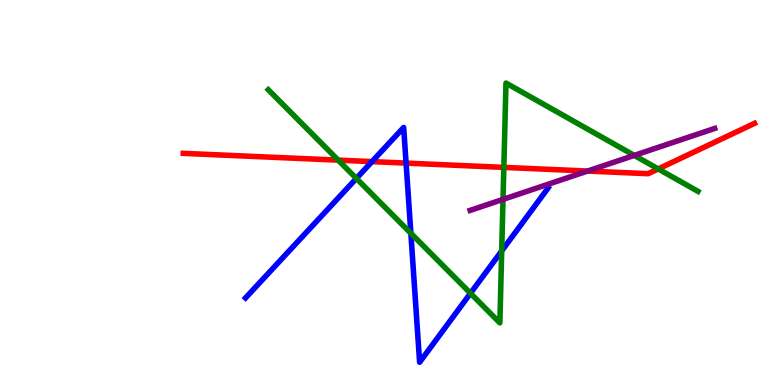[{'lines': ['blue', 'red'], 'intersections': [{'x': 4.8, 'y': 5.8}, {'x': 5.24, 'y': 5.76}]}, {'lines': ['green', 'red'], 'intersections': [{'x': 4.36, 'y': 5.84}, {'x': 6.5, 'y': 5.65}, {'x': 8.49, 'y': 5.61}]}, {'lines': ['purple', 'red'], 'intersections': [{'x': 7.58, 'y': 5.56}]}, {'lines': ['blue', 'green'], 'intersections': [{'x': 4.6, 'y': 5.37}, {'x': 5.3, 'y': 3.94}, {'x': 6.07, 'y': 2.38}, {'x': 6.47, 'y': 3.48}]}, {'lines': ['blue', 'purple'], 'intersections': []}, {'lines': ['green', 'purple'], 'intersections': [{'x': 6.49, 'y': 4.82}, {'x': 8.18, 'y': 5.96}]}]